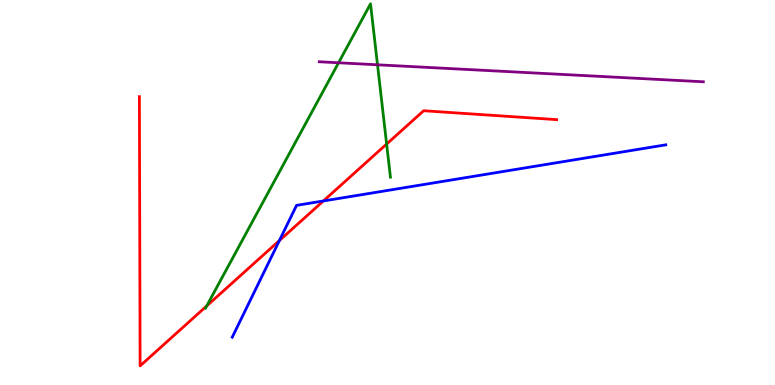[{'lines': ['blue', 'red'], 'intersections': [{'x': 3.61, 'y': 3.75}, {'x': 4.17, 'y': 4.78}]}, {'lines': ['green', 'red'], 'intersections': [{'x': 2.67, 'y': 2.05}, {'x': 4.99, 'y': 6.26}]}, {'lines': ['purple', 'red'], 'intersections': []}, {'lines': ['blue', 'green'], 'intersections': []}, {'lines': ['blue', 'purple'], 'intersections': []}, {'lines': ['green', 'purple'], 'intersections': [{'x': 4.37, 'y': 8.37}, {'x': 4.87, 'y': 8.32}]}]